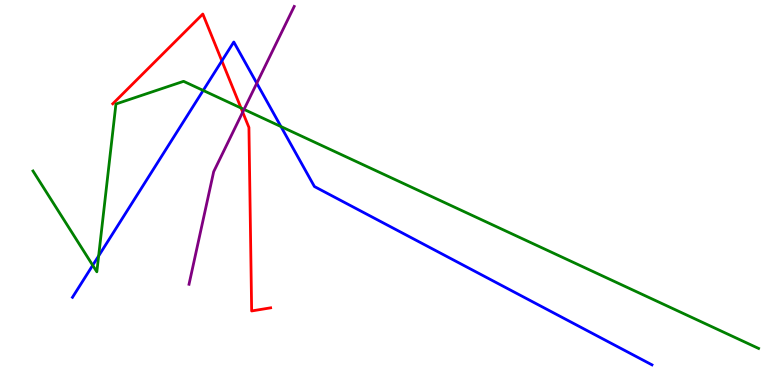[{'lines': ['blue', 'red'], 'intersections': [{'x': 2.86, 'y': 8.42}]}, {'lines': ['green', 'red'], 'intersections': [{'x': 3.11, 'y': 7.19}]}, {'lines': ['purple', 'red'], 'intersections': [{'x': 3.13, 'y': 7.09}]}, {'lines': ['blue', 'green'], 'intersections': [{'x': 1.2, 'y': 3.11}, {'x': 1.27, 'y': 3.35}, {'x': 2.62, 'y': 7.65}, {'x': 3.63, 'y': 6.71}]}, {'lines': ['blue', 'purple'], 'intersections': [{'x': 3.31, 'y': 7.84}]}, {'lines': ['green', 'purple'], 'intersections': [{'x': 3.15, 'y': 7.16}]}]